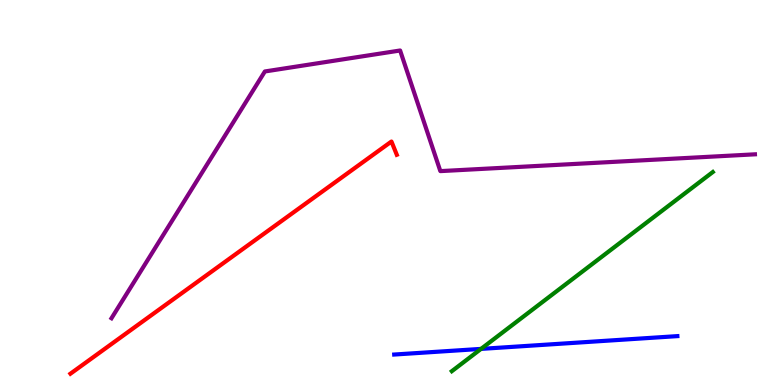[{'lines': ['blue', 'red'], 'intersections': []}, {'lines': ['green', 'red'], 'intersections': []}, {'lines': ['purple', 'red'], 'intersections': []}, {'lines': ['blue', 'green'], 'intersections': [{'x': 6.21, 'y': 0.938}]}, {'lines': ['blue', 'purple'], 'intersections': []}, {'lines': ['green', 'purple'], 'intersections': []}]